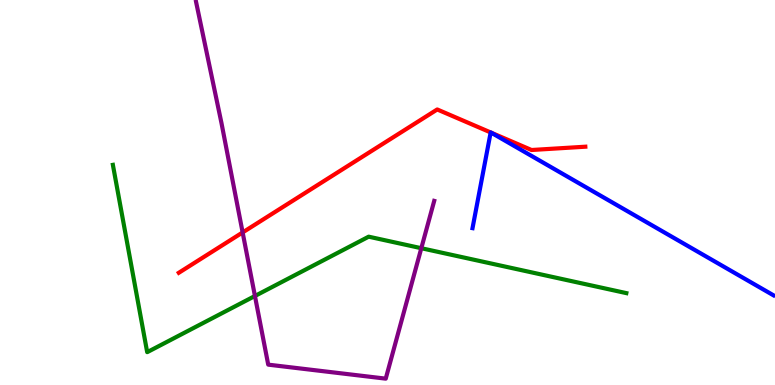[{'lines': ['blue', 'red'], 'intersections': [{'x': 6.33, 'y': 6.56}, {'x': 6.34, 'y': 6.55}]}, {'lines': ['green', 'red'], 'intersections': []}, {'lines': ['purple', 'red'], 'intersections': [{'x': 3.13, 'y': 3.96}]}, {'lines': ['blue', 'green'], 'intersections': []}, {'lines': ['blue', 'purple'], 'intersections': []}, {'lines': ['green', 'purple'], 'intersections': [{'x': 3.29, 'y': 2.31}, {'x': 5.44, 'y': 3.55}]}]